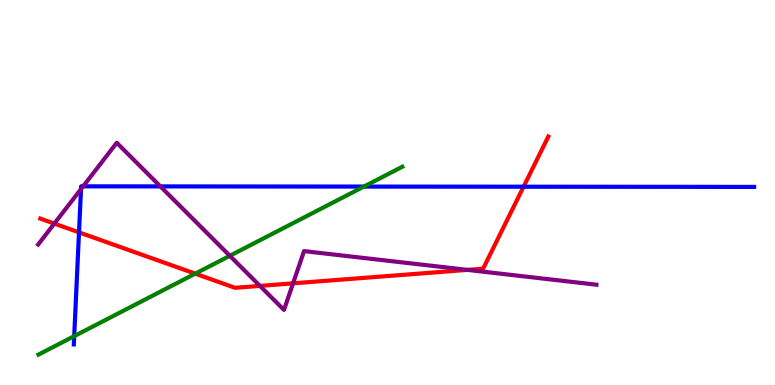[{'lines': ['blue', 'red'], 'intersections': [{'x': 1.02, 'y': 3.96}, {'x': 6.76, 'y': 5.15}]}, {'lines': ['green', 'red'], 'intersections': [{'x': 2.52, 'y': 2.89}]}, {'lines': ['purple', 'red'], 'intersections': [{'x': 0.701, 'y': 4.19}, {'x': 3.35, 'y': 2.57}, {'x': 3.78, 'y': 2.64}, {'x': 6.03, 'y': 2.99}]}, {'lines': ['blue', 'green'], 'intersections': [{'x': 0.957, 'y': 1.27}, {'x': 4.7, 'y': 5.15}]}, {'lines': ['blue', 'purple'], 'intersections': [{'x': 1.05, 'y': 5.09}, {'x': 1.07, 'y': 5.16}, {'x': 2.07, 'y': 5.16}]}, {'lines': ['green', 'purple'], 'intersections': [{'x': 2.97, 'y': 3.36}]}]